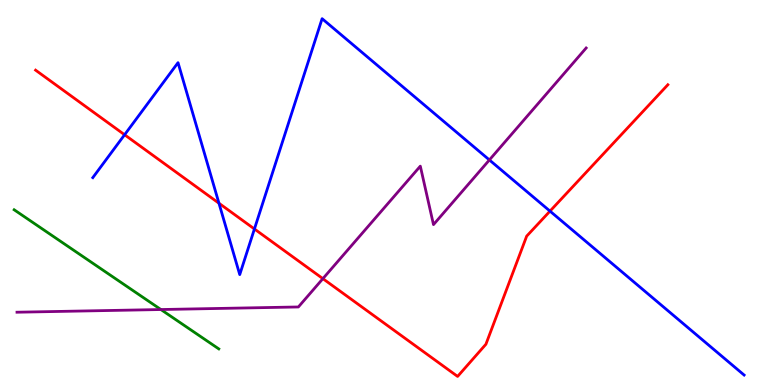[{'lines': ['blue', 'red'], 'intersections': [{'x': 1.61, 'y': 6.5}, {'x': 2.83, 'y': 4.72}, {'x': 3.28, 'y': 4.05}, {'x': 7.1, 'y': 4.52}]}, {'lines': ['green', 'red'], 'intersections': []}, {'lines': ['purple', 'red'], 'intersections': [{'x': 4.17, 'y': 2.76}]}, {'lines': ['blue', 'green'], 'intersections': []}, {'lines': ['blue', 'purple'], 'intersections': [{'x': 6.31, 'y': 5.85}]}, {'lines': ['green', 'purple'], 'intersections': [{'x': 2.08, 'y': 1.96}]}]